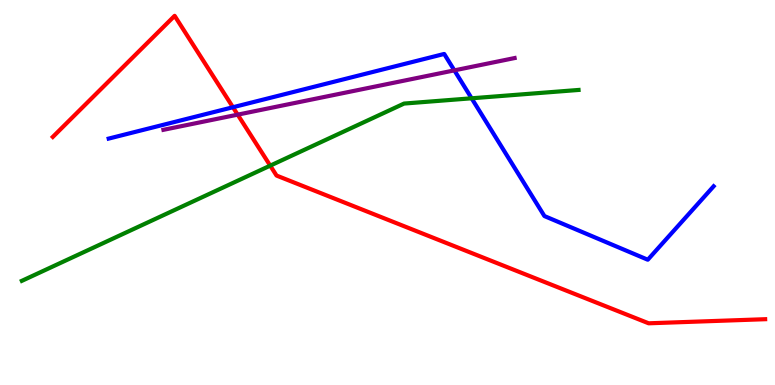[{'lines': ['blue', 'red'], 'intersections': [{'x': 3.01, 'y': 7.21}]}, {'lines': ['green', 'red'], 'intersections': [{'x': 3.49, 'y': 5.7}]}, {'lines': ['purple', 'red'], 'intersections': [{'x': 3.07, 'y': 7.02}]}, {'lines': ['blue', 'green'], 'intersections': [{'x': 6.09, 'y': 7.45}]}, {'lines': ['blue', 'purple'], 'intersections': [{'x': 5.86, 'y': 8.17}]}, {'lines': ['green', 'purple'], 'intersections': []}]